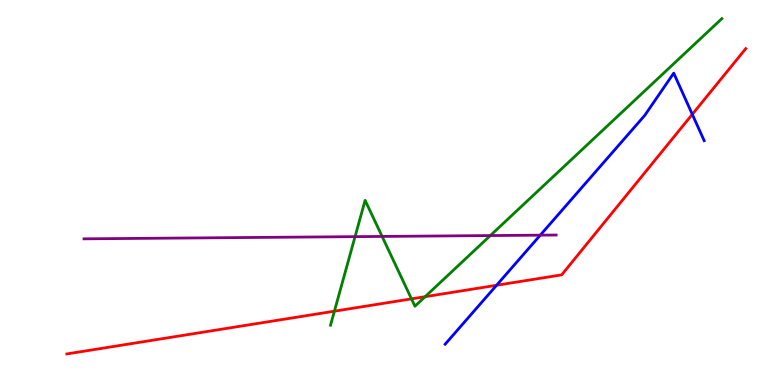[{'lines': ['blue', 'red'], 'intersections': [{'x': 6.41, 'y': 2.59}, {'x': 8.93, 'y': 7.03}]}, {'lines': ['green', 'red'], 'intersections': [{'x': 4.31, 'y': 1.92}, {'x': 5.31, 'y': 2.24}, {'x': 5.49, 'y': 2.29}]}, {'lines': ['purple', 'red'], 'intersections': []}, {'lines': ['blue', 'green'], 'intersections': []}, {'lines': ['blue', 'purple'], 'intersections': [{'x': 6.97, 'y': 3.89}]}, {'lines': ['green', 'purple'], 'intersections': [{'x': 4.58, 'y': 3.85}, {'x': 4.93, 'y': 3.86}, {'x': 6.33, 'y': 3.88}]}]